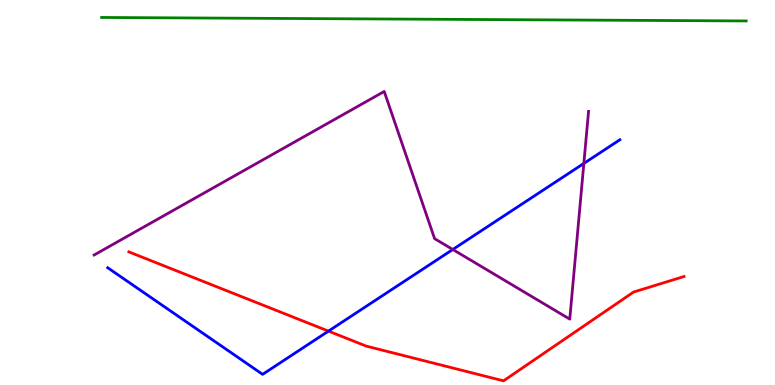[{'lines': ['blue', 'red'], 'intersections': [{'x': 4.24, 'y': 1.4}]}, {'lines': ['green', 'red'], 'intersections': []}, {'lines': ['purple', 'red'], 'intersections': []}, {'lines': ['blue', 'green'], 'intersections': []}, {'lines': ['blue', 'purple'], 'intersections': [{'x': 5.84, 'y': 3.52}, {'x': 7.53, 'y': 5.76}]}, {'lines': ['green', 'purple'], 'intersections': []}]